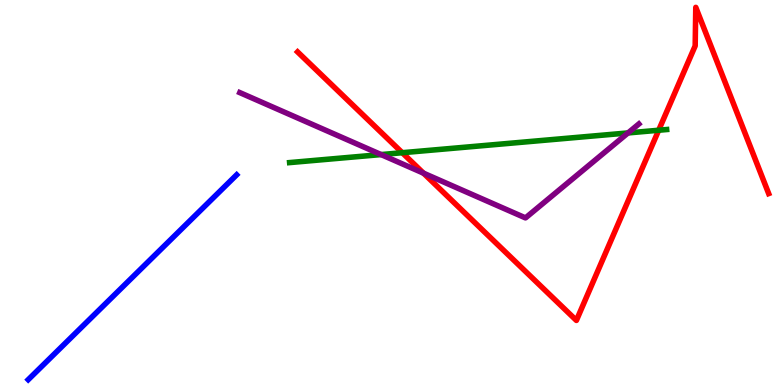[{'lines': ['blue', 'red'], 'intersections': []}, {'lines': ['green', 'red'], 'intersections': [{'x': 5.19, 'y': 6.03}, {'x': 8.5, 'y': 6.62}]}, {'lines': ['purple', 'red'], 'intersections': [{'x': 5.46, 'y': 5.5}]}, {'lines': ['blue', 'green'], 'intersections': []}, {'lines': ['blue', 'purple'], 'intersections': []}, {'lines': ['green', 'purple'], 'intersections': [{'x': 4.92, 'y': 5.99}, {'x': 8.1, 'y': 6.55}]}]